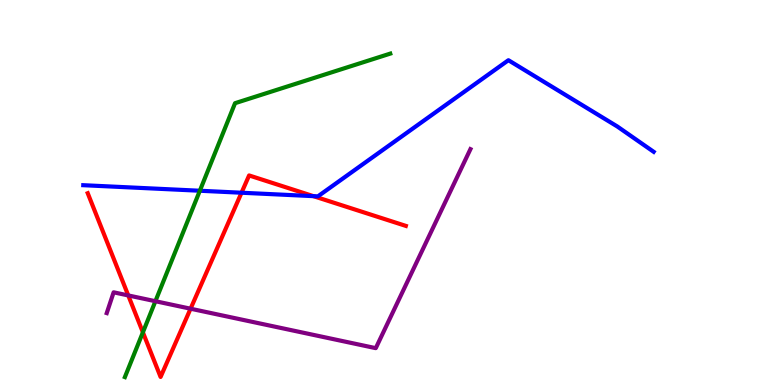[{'lines': ['blue', 'red'], 'intersections': [{'x': 3.12, 'y': 4.99}, {'x': 4.04, 'y': 4.91}]}, {'lines': ['green', 'red'], 'intersections': [{'x': 1.84, 'y': 1.37}]}, {'lines': ['purple', 'red'], 'intersections': [{'x': 1.65, 'y': 2.33}, {'x': 2.46, 'y': 1.98}]}, {'lines': ['blue', 'green'], 'intersections': [{'x': 2.58, 'y': 5.05}]}, {'lines': ['blue', 'purple'], 'intersections': []}, {'lines': ['green', 'purple'], 'intersections': [{'x': 2.01, 'y': 2.18}]}]